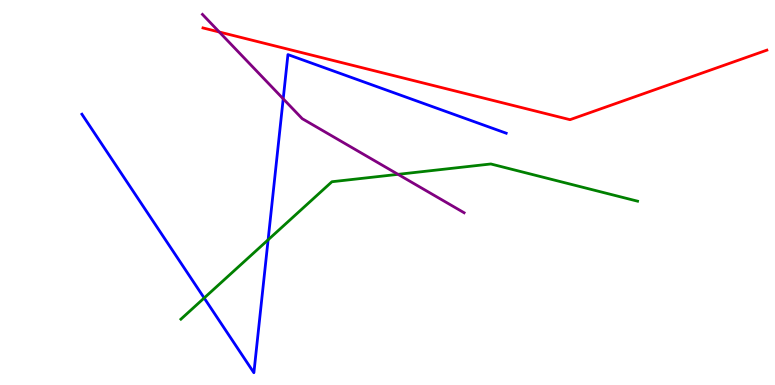[{'lines': ['blue', 'red'], 'intersections': []}, {'lines': ['green', 'red'], 'intersections': []}, {'lines': ['purple', 'red'], 'intersections': [{'x': 2.83, 'y': 9.17}]}, {'lines': ['blue', 'green'], 'intersections': [{'x': 2.63, 'y': 2.26}, {'x': 3.46, 'y': 3.77}]}, {'lines': ['blue', 'purple'], 'intersections': [{'x': 3.65, 'y': 7.43}]}, {'lines': ['green', 'purple'], 'intersections': [{'x': 5.14, 'y': 5.47}]}]